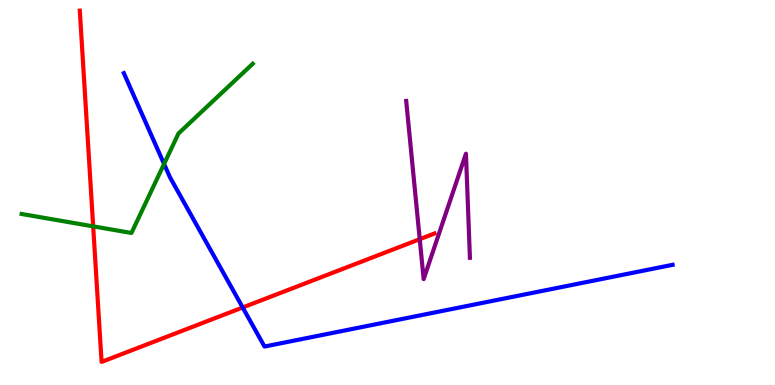[{'lines': ['blue', 'red'], 'intersections': [{'x': 3.13, 'y': 2.01}]}, {'lines': ['green', 'red'], 'intersections': [{'x': 1.2, 'y': 4.12}]}, {'lines': ['purple', 'red'], 'intersections': [{'x': 5.42, 'y': 3.79}]}, {'lines': ['blue', 'green'], 'intersections': [{'x': 2.12, 'y': 5.74}]}, {'lines': ['blue', 'purple'], 'intersections': []}, {'lines': ['green', 'purple'], 'intersections': []}]